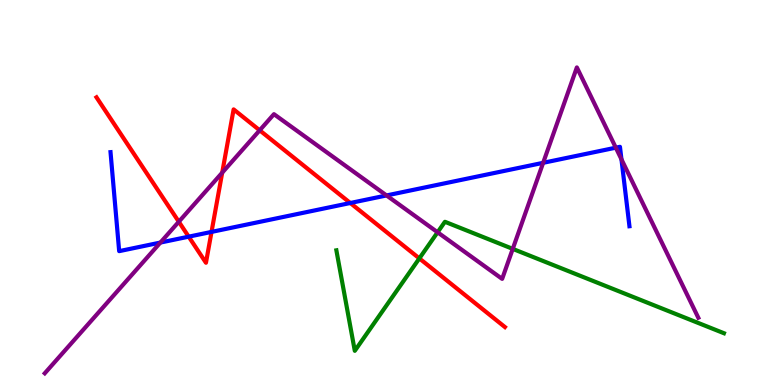[{'lines': ['blue', 'red'], 'intersections': [{'x': 2.43, 'y': 3.85}, {'x': 2.73, 'y': 3.98}, {'x': 4.52, 'y': 4.73}]}, {'lines': ['green', 'red'], 'intersections': [{'x': 5.41, 'y': 3.29}]}, {'lines': ['purple', 'red'], 'intersections': [{'x': 2.31, 'y': 4.24}, {'x': 2.87, 'y': 5.52}, {'x': 3.35, 'y': 6.62}]}, {'lines': ['blue', 'green'], 'intersections': []}, {'lines': ['blue', 'purple'], 'intersections': [{'x': 2.07, 'y': 3.7}, {'x': 4.99, 'y': 4.92}, {'x': 7.01, 'y': 5.77}, {'x': 7.95, 'y': 6.16}, {'x': 8.02, 'y': 5.86}]}, {'lines': ['green', 'purple'], 'intersections': [{'x': 5.65, 'y': 3.97}, {'x': 6.62, 'y': 3.54}]}]